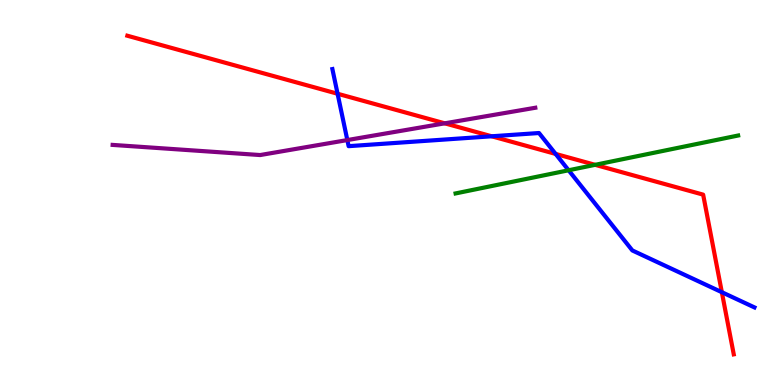[{'lines': ['blue', 'red'], 'intersections': [{'x': 4.36, 'y': 7.56}, {'x': 6.34, 'y': 6.46}, {'x': 7.17, 'y': 6.0}, {'x': 9.31, 'y': 2.41}]}, {'lines': ['green', 'red'], 'intersections': [{'x': 7.68, 'y': 5.72}]}, {'lines': ['purple', 'red'], 'intersections': [{'x': 5.74, 'y': 6.8}]}, {'lines': ['blue', 'green'], 'intersections': [{'x': 7.34, 'y': 5.58}]}, {'lines': ['blue', 'purple'], 'intersections': [{'x': 4.48, 'y': 6.36}]}, {'lines': ['green', 'purple'], 'intersections': []}]